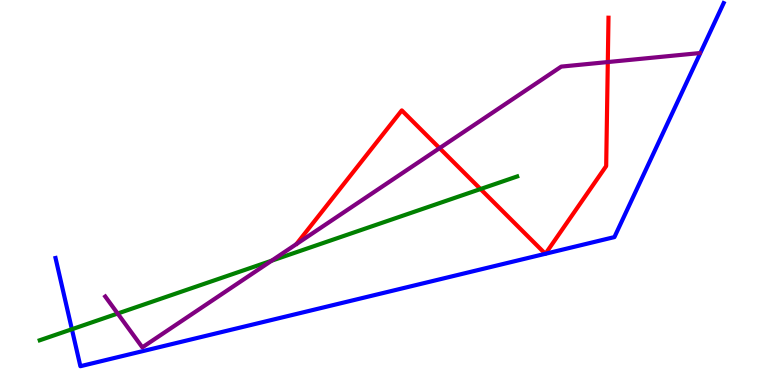[{'lines': ['blue', 'red'], 'intersections': [{'x': 7.04, 'y': 3.41}, {'x': 7.04, 'y': 3.41}]}, {'lines': ['green', 'red'], 'intersections': [{'x': 6.2, 'y': 5.09}]}, {'lines': ['purple', 'red'], 'intersections': [{'x': 5.67, 'y': 6.15}, {'x': 7.84, 'y': 8.39}]}, {'lines': ['blue', 'green'], 'intersections': [{'x': 0.928, 'y': 1.45}]}, {'lines': ['blue', 'purple'], 'intersections': []}, {'lines': ['green', 'purple'], 'intersections': [{'x': 1.52, 'y': 1.86}, {'x': 3.5, 'y': 3.23}]}]